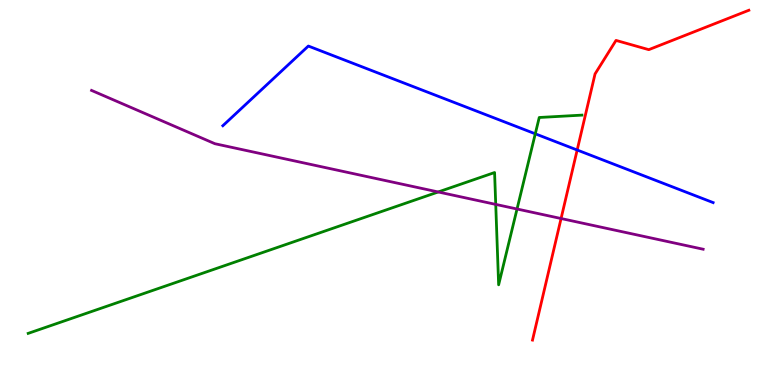[{'lines': ['blue', 'red'], 'intersections': [{'x': 7.45, 'y': 6.1}]}, {'lines': ['green', 'red'], 'intersections': []}, {'lines': ['purple', 'red'], 'intersections': [{'x': 7.24, 'y': 4.32}]}, {'lines': ['blue', 'green'], 'intersections': [{'x': 6.91, 'y': 6.52}]}, {'lines': ['blue', 'purple'], 'intersections': []}, {'lines': ['green', 'purple'], 'intersections': [{'x': 5.65, 'y': 5.01}, {'x': 6.4, 'y': 4.69}, {'x': 6.67, 'y': 4.57}]}]